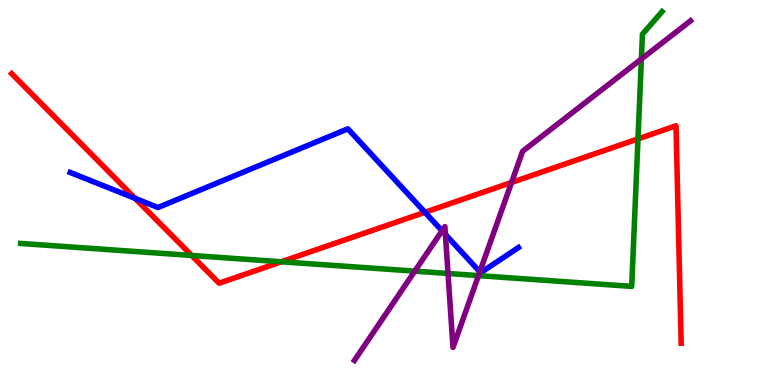[{'lines': ['blue', 'red'], 'intersections': [{'x': 1.74, 'y': 4.85}, {'x': 5.48, 'y': 4.49}]}, {'lines': ['green', 'red'], 'intersections': [{'x': 2.47, 'y': 3.36}, {'x': 3.63, 'y': 3.2}, {'x': 8.23, 'y': 6.39}]}, {'lines': ['purple', 'red'], 'intersections': [{'x': 6.6, 'y': 5.26}]}, {'lines': ['blue', 'green'], 'intersections': []}, {'lines': ['blue', 'purple'], 'intersections': [{'x': 5.7, 'y': 4.0}, {'x': 5.75, 'y': 3.91}, {'x': 6.19, 'y': 2.94}]}, {'lines': ['green', 'purple'], 'intersections': [{'x': 5.35, 'y': 2.96}, {'x': 5.78, 'y': 2.9}, {'x': 6.17, 'y': 2.84}, {'x': 8.28, 'y': 8.47}]}]